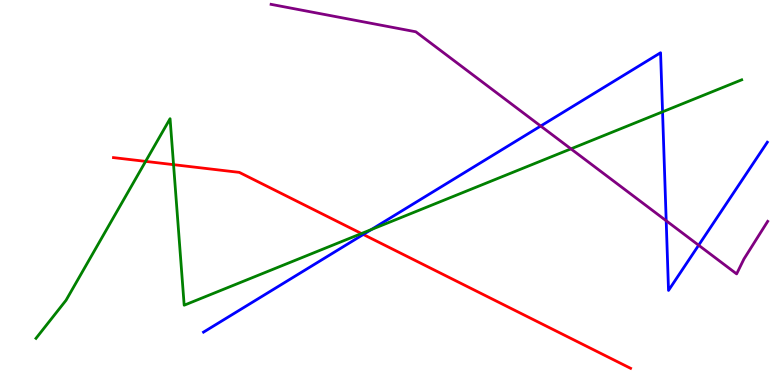[{'lines': ['blue', 'red'], 'intersections': [{'x': 4.69, 'y': 3.91}]}, {'lines': ['green', 'red'], 'intersections': [{'x': 1.88, 'y': 5.81}, {'x': 2.24, 'y': 5.72}, {'x': 4.66, 'y': 3.93}]}, {'lines': ['purple', 'red'], 'intersections': []}, {'lines': ['blue', 'green'], 'intersections': [{'x': 4.79, 'y': 4.04}, {'x': 8.55, 'y': 7.1}]}, {'lines': ['blue', 'purple'], 'intersections': [{'x': 6.98, 'y': 6.73}, {'x': 8.6, 'y': 4.27}, {'x': 9.01, 'y': 3.63}]}, {'lines': ['green', 'purple'], 'intersections': [{'x': 7.37, 'y': 6.13}]}]